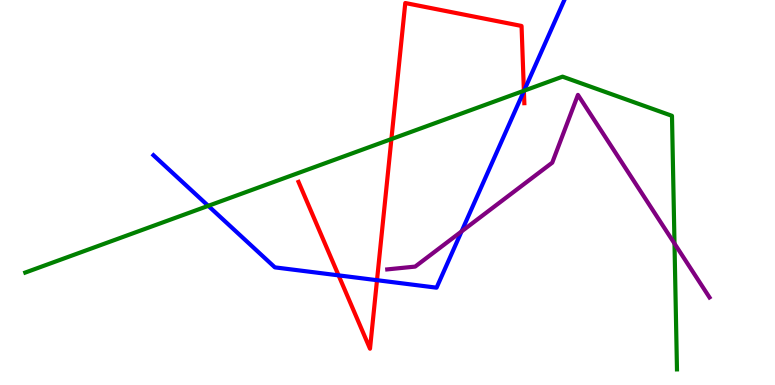[{'lines': ['blue', 'red'], 'intersections': [{'x': 4.37, 'y': 2.85}, {'x': 4.86, 'y': 2.72}, {'x': 6.76, 'y': 7.63}]}, {'lines': ['green', 'red'], 'intersections': [{'x': 5.05, 'y': 6.39}, {'x': 6.76, 'y': 7.64}]}, {'lines': ['purple', 'red'], 'intersections': []}, {'lines': ['blue', 'green'], 'intersections': [{'x': 2.69, 'y': 4.65}, {'x': 6.76, 'y': 7.64}]}, {'lines': ['blue', 'purple'], 'intersections': [{'x': 5.96, 'y': 3.99}]}, {'lines': ['green', 'purple'], 'intersections': [{'x': 8.7, 'y': 3.67}]}]